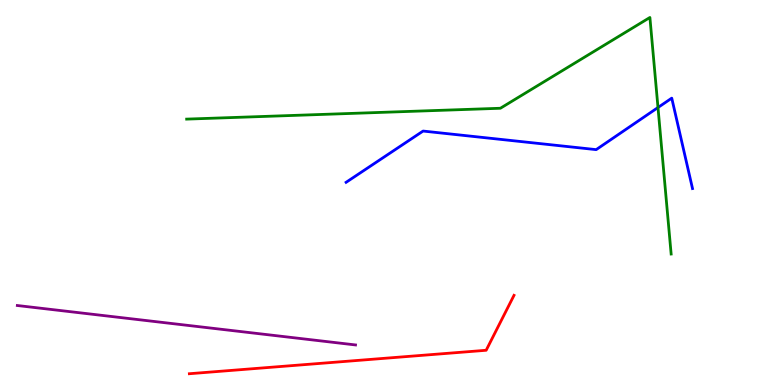[{'lines': ['blue', 'red'], 'intersections': []}, {'lines': ['green', 'red'], 'intersections': []}, {'lines': ['purple', 'red'], 'intersections': []}, {'lines': ['blue', 'green'], 'intersections': [{'x': 8.49, 'y': 7.21}]}, {'lines': ['blue', 'purple'], 'intersections': []}, {'lines': ['green', 'purple'], 'intersections': []}]